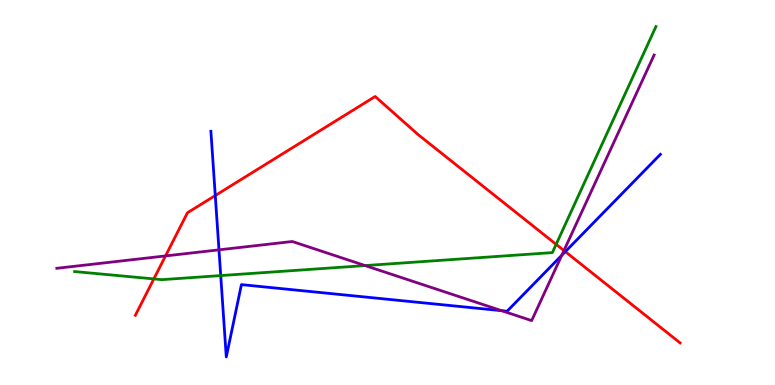[{'lines': ['blue', 'red'], 'intersections': [{'x': 2.78, 'y': 4.92}, {'x': 7.29, 'y': 3.46}]}, {'lines': ['green', 'red'], 'intersections': [{'x': 1.99, 'y': 2.76}, {'x': 7.18, 'y': 3.65}]}, {'lines': ['purple', 'red'], 'intersections': [{'x': 2.14, 'y': 3.35}, {'x': 7.28, 'y': 3.49}]}, {'lines': ['blue', 'green'], 'intersections': [{'x': 2.85, 'y': 2.84}]}, {'lines': ['blue', 'purple'], 'intersections': [{'x': 2.83, 'y': 3.51}, {'x': 6.47, 'y': 1.93}, {'x': 7.25, 'y': 3.37}]}, {'lines': ['green', 'purple'], 'intersections': [{'x': 4.71, 'y': 3.1}]}]